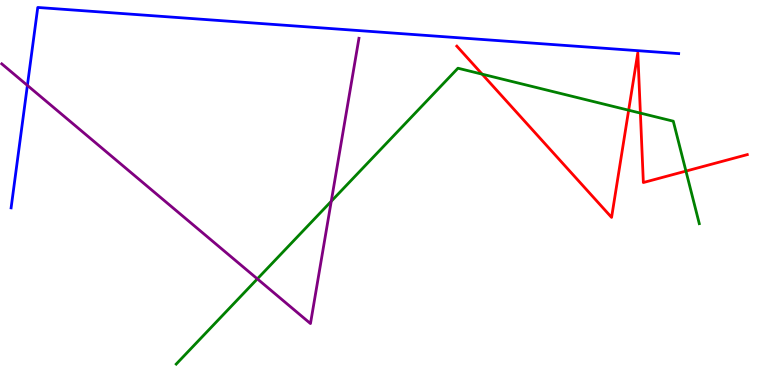[{'lines': ['blue', 'red'], 'intersections': []}, {'lines': ['green', 'red'], 'intersections': [{'x': 6.22, 'y': 8.07}, {'x': 8.11, 'y': 7.14}, {'x': 8.26, 'y': 7.06}, {'x': 8.85, 'y': 5.56}]}, {'lines': ['purple', 'red'], 'intersections': []}, {'lines': ['blue', 'green'], 'intersections': []}, {'lines': ['blue', 'purple'], 'intersections': [{'x': 0.353, 'y': 7.78}]}, {'lines': ['green', 'purple'], 'intersections': [{'x': 3.32, 'y': 2.76}, {'x': 4.27, 'y': 4.77}]}]